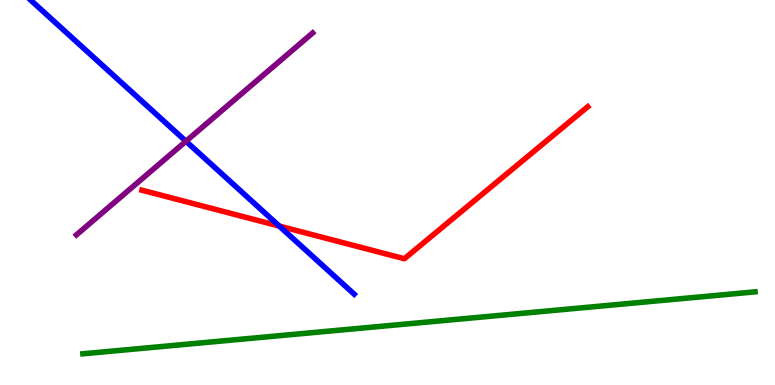[{'lines': ['blue', 'red'], 'intersections': [{'x': 3.6, 'y': 4.13}]}, {'lines': ['green', 'red'], 'intersections': []}, {'lines': ['purple', 'red'], 'intersections': []}, {'lines': ['blue', 'green'], 'intersections': []}, {'lines': ['blue', 'purple'], 'intersections': [{'x': 2.4, 'y': 6.33}]}, {'lines': ['green', 'purple'], 'intersections': []}]